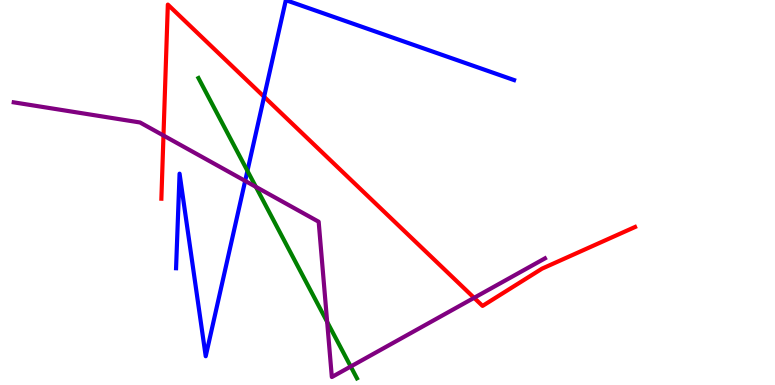[{'lines': ['blue', 'red'], 'intersections': [{'x': 3.41, 'y': 7.49}]}, {'lines': ['green', 'red'], 'intersections': []}, {'lines': ['purple', 'red'], 'intersections': [{'x': 2.11, 'y': 6.48}, {'x': 6.12, 'y': 2.26}]}, {'lines': ['blue', 'green'], 'intersections': [{'x': 3.19, 'y': 5.56}]}, {'lines': ['blue', 'purple'], 'intersections': [{'x': 3.16, 'y': 5.3}]}, {'lines': ['green', 'purple'], 'intersections': [{'x': 3.3, 'y': 5.15}, {'x': 4.22, 'y': 1.64}, {'x': 4.53, 'y': 0.48}]}]